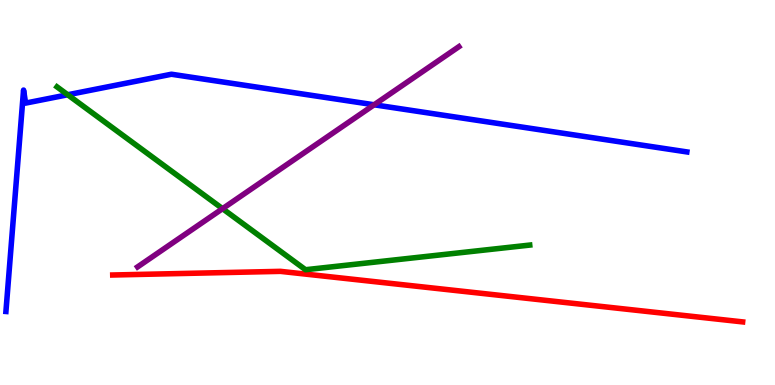[{'lines': ['blue', 'red'], 'intersections': []}, {'lines': ['green', 'red'], 'intersections': []}, {'lines': ['purple', 'red'], 'intersections': []}, {'lines': ['blue', 'green'], 'intersections': [{'x': 0.874, 'y': 7.54}]}, {'lines': ['blue', 'purple'], 'intersections': [{'x': 4.83, 'y': 7.28}]}, {'lines': ['green', 'purple'], 'intersections': [{'x': 2.87, 'y': 4.58}]}]